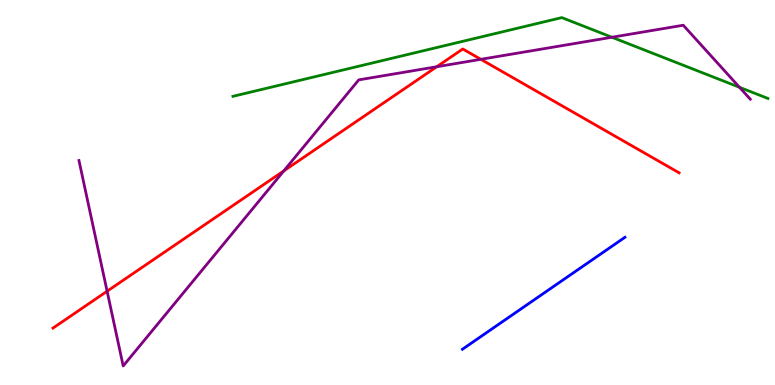[{'lines': ['blue', 'red'], 'intersections': []}, {'lines': ['green', 'red'], 'intersections': []}, {'lines': ['purple', 'red'], 'intersections': [{'x': 1.38, 'y': 2.44}, {'x': 3.66, 'y': 5.56}, {'x': 5.64, 'y': 8.27}, {'x': 6.2, 'y': 8.46}]}, {'lines': ['blue', 'green'], 'intersections': []}, {'lines': ['blue', 'purple'], 'intersections': []}, {'lines': ['green', 'purple'], 'intersections': [{'x': 7.9, 'y': 9.03}, {'x': 9.54, 'y': 7.73}]}]